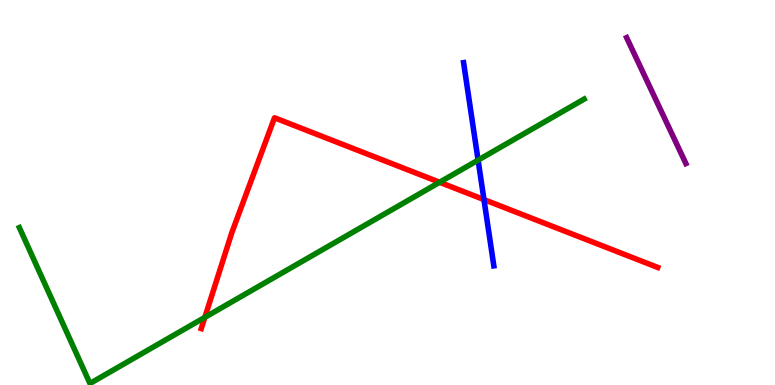[{'lines': ['blue', 'red'], 'intersections': [{'x': 6.24, 'y': 4.82}]}, {'lines': ['green', 'red'], 'intersections': [{'x': 2.64, 'y': 1.76}, {'x': 5.67, 'y': 5.27}]}, {'lines': ['purple', 'red'], 'intersections': []}, {'lines': ['blue', 'green'], 'intersections': [{'x': 6.17, 'y': 5.84}]}, {'lines': ['blue', 'purple'], 'intersections': []}, {'lines': ['green', 'purple'], 'intersections': []}]